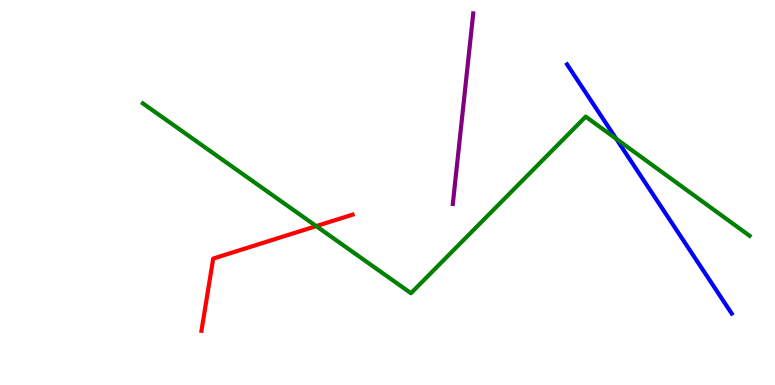[{'lines': ['blue', 'red'], 'intersections': []}, {'lines': ['green', 'red'], 'intersections': [{'x': 4.08, 'y': 4.13}]}, {'lines': ['purple', 'red'], 'intersections': []}, {'lines': ['blue', 'green'], 'intersections': [{'x': 7.95, 'y': 6.39}]}, {'lines': ['blue', 'purple'], 'intersections': []}, {'lines': ['green', 'purple'], 'intersections': []}]